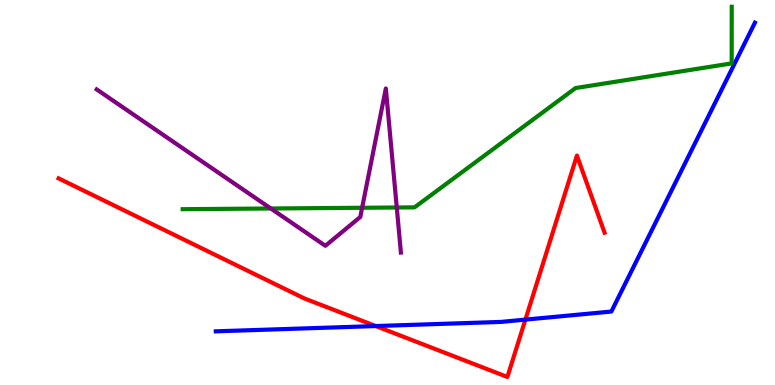[{'lines': ['blue', 'red'], 'intersections': [{'x': 4.85, 'y': 1.53}, {'x': 6.78, 'y': 1.7}]}, {'lines': ['green', 'red'], 'intersections': []}, {'lines': ['purple', 'red'], 'intersections': []}, {'lines': ['blue', 'green'], 'intersections': []}, {'lines': ['blue', 'purple'], 'intersections': []}, {'lines': ['green', 'purple'], 'intersections': [{'x': 3.49, 'y': 4.58}, {'x': 4.67, 'y': 4.6}, {'x': 5.12, 'y': 4.61}]}]